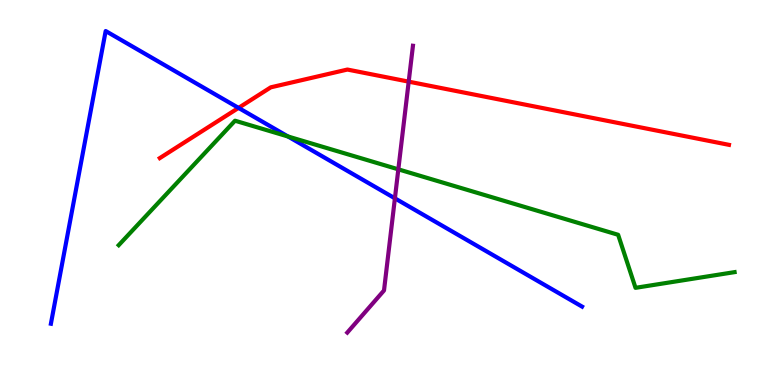[{'lines': ['blue', 'red'], 'intersections': [{'x': 3.08, 'y': 7.2}]}, {'lines': ['green', 'red'], 'intersections': []}, {'lines': ['purple', 'red'], 'intersections': [{'x': 5.27, 'y': 7.88}]}, {'lines': ['blue', 'green'], 'intersections': [{'x': 3.72, 'y': 6.46}]}, {'lines': ['blue', 'purple'], 'intersections': [{'x': 5.1, 'y': 4.85}]}, {'lines': ['green', 'purple'], 'intersections': [{'x': 5.14, 'y': 5.6}]}]